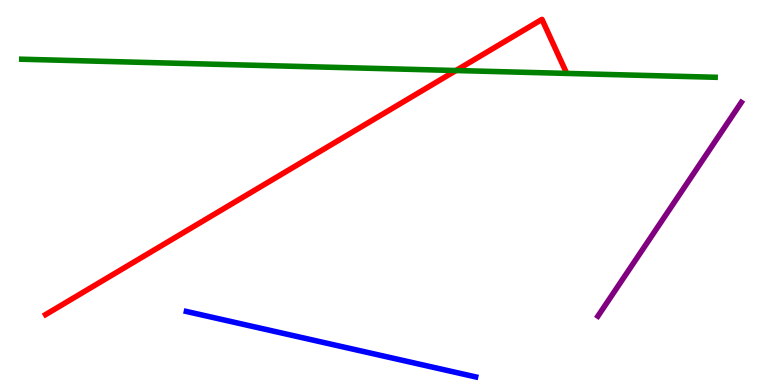[{'lines': ['blue', 'red'], 'intersections': []}, {'lines': ['green', 'red'], 'intersections': [{'x': 5.88, 'y': 8.17}]}, {'lines': ['purple', 'red'], 'intersections': []}, {'lines': ['blue', 'green'], 'intersections': []}, {'lines': ['blue', 'purple'], 'intersections': []}, {'lines': ['green', 'purple'], 'intersections': []}]